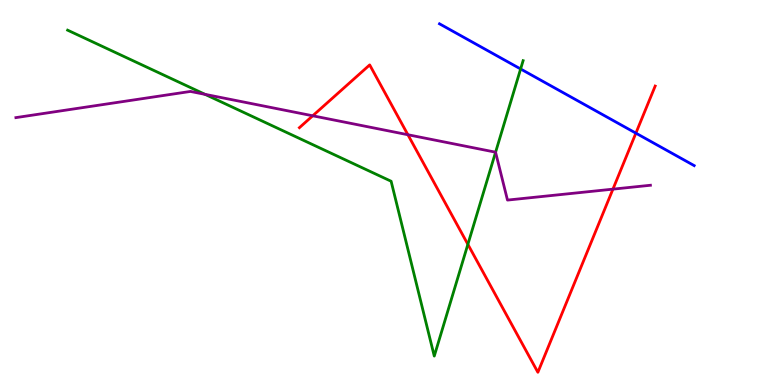[{'lines': ['blue', 'red'], 'intersections': [{'x': 8.2, 'y': 6.54}]}, {'lines': ['green', 'red'], 'intersections': [{'x': 6.04, 'y': 3.65}]}, {'lines': ['purple', 'red'], 'intersections': [{'x': 4.04, 'y': 6.99}, {'x': 5.26, 'y': 6.5}, {'x': 7.91, 'y': 5.09}]}, {'lines': ['blue', 'green'], 'intersections': [{'x': 6.72, 'y': 8.21}]}, {'lines': ['blue', 'purple'], 'intersections': []}, {'lines': ['green', 'purple'], 'intersections': [{'x': 2.65, 'y': 7.55}, {'x': 6.39, 'y': 6.05}]}]